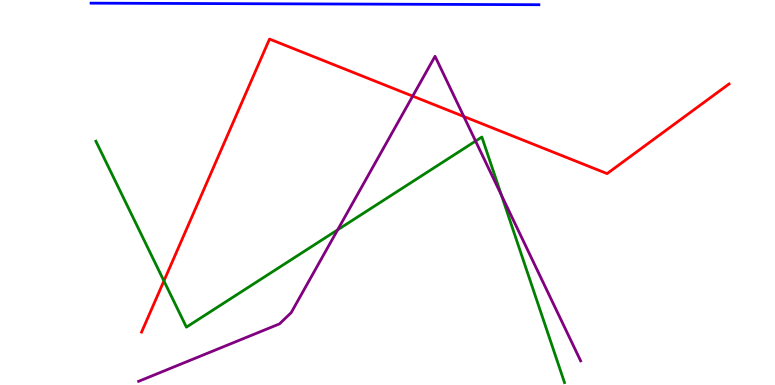[{'lines': ['blue', 'red'], 'intersections': []}, {'lines': ['green', 'red'], 'intersections': [{'x': 2.12, 'y': 2.7}]}, {'lines': ['purple', 'red'], 'intersections': [{'x': 5.33, 'y': 7.5}, {'x': 5.98, 'y': 6.97}]}, {'lines': ['blue', 'green'], 'intersections': []}, {'lines': ['blue', 'purple'], 'intersections': []}, {'lines': ['green', 'purple'], 'intersections': [{'x': 4.36, 'y': 4.03}, {'x': 6.14, 'y': 6.34}, {'x': 6.47, 'y': 4.93}]}]